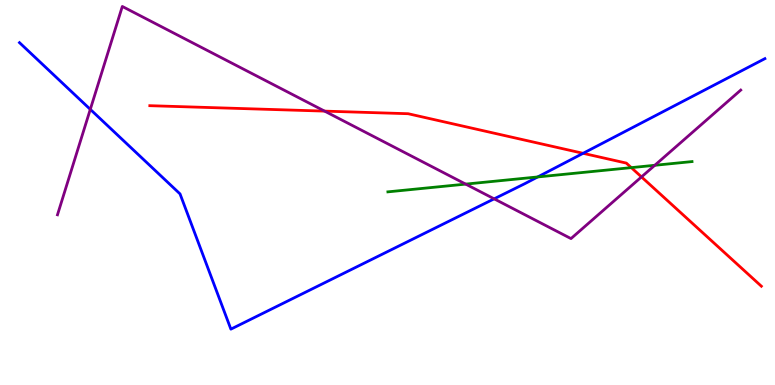[{'lines': ['blue', 'red'], 'intersections': [{'x': 7.52, 'y': 6.02}]}, {'lines': ['green', 'red'], 'intersections': [{'x': 8.15, 'y': 5.65}]}, {'lines': ['purple', 'red'], 'intersections': [{'x': 4.19, 'y': 7.11}, {'x': 8.28, 'y': 5.4}]}, {'lines': ['blue', 'green'], 'intersections': [{'x': 6.94, 'y': 5.4}]}, {'lines': ['blue', 'purple'], 'intersections': [{'x': 1.17, 'y': 7.16}, {'x': 6.38, 'y': 4.84}]}, {'lines': ['green', 'purple'], 'intersections': [{'x': 6.01, 'y': 5.22}, {'x': 8.45, 'y': 5.71}]}]